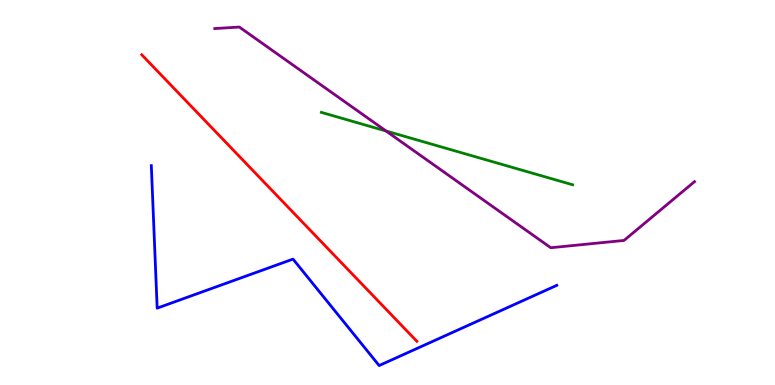[{'lines': ['blue', 'red'], 'intersections': []}, {'lines': ['green', 'red'], 'intersections': []}, {'lines': ['purple', 'red'], 'intersections': []}, {'lines': ['blue', 'green'], 'intersections': []}, {'lines': ['blue', 'purple'], 'intersections': []}, {'lines': ['green', 'purple'], 'intersections': [{'x': 4.98, 'y': 6.6}]}]